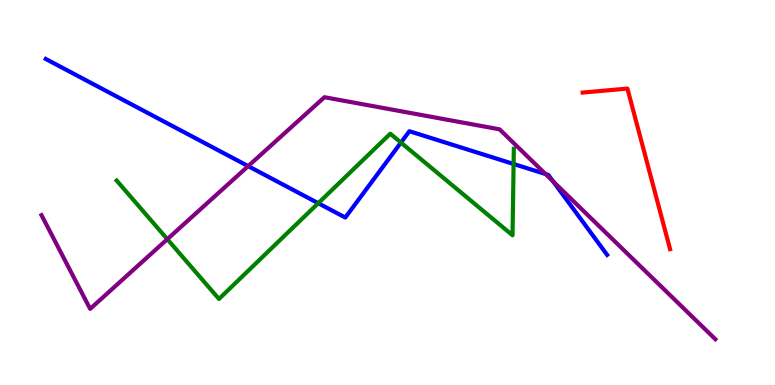[{'lines': ['blue', 'red'], 'intersections': []}, {'lines': ['green', 'red'], 'intersections': []}, {'lines': ['purple', 'red'], 'intersections': []}, {'lines': ['blue', 'green'], 'intersections': [{'x': 4.11, 'y': 4.72}, {'x': 5.17, 'y': 6.3}, {'x': 6.63, 'y': 5.74}]}, {'lines': ['blue', 'purple'], 'intersections': [{'x': 3.2, 'y': 5.69}, {'x': 7.04, 'y': 5.48}, {'x': 7.14, 'y': 5.29}]}, {'lines': ['green', 'purple'], 'intersections': [{'x': 2.16, 'y': 3.79}]}]